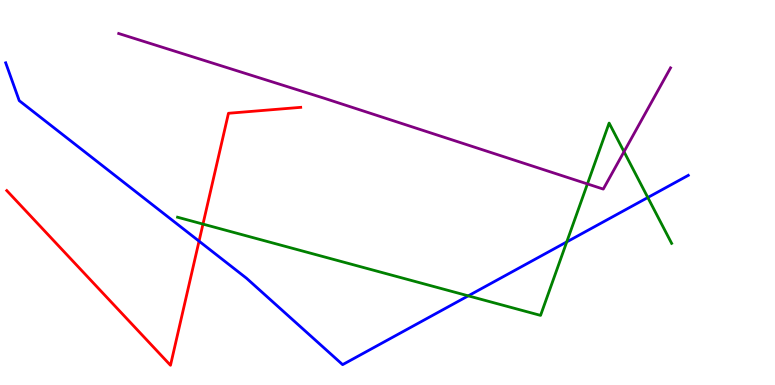[{'lines': ['blue', 'red'], 'intersections': [{'x': 2.57, 'y': 3.74}]}, {'lines': ['green', 'red'], 'intersections': [{'x': 2.62, 'y': 4.18}]}, {'lines': ['purple', 'red'], 'intersections': []}, {'lines': ['blue', 'green'], 'intersections': [{'x': 6.04, 'y': 2.32}, {'x': 7.31, 'y': 3.72}, {'x': 8.36, 'y': 4.87}]}, {'lines': ['blue', 'purple'], 'intersections': []}, {'lines': ['green', 'purple'], 'intersections': [{'x': 7.58, 'y': 5.22}, {'x': 8.05, 'y': 6.06}]}]